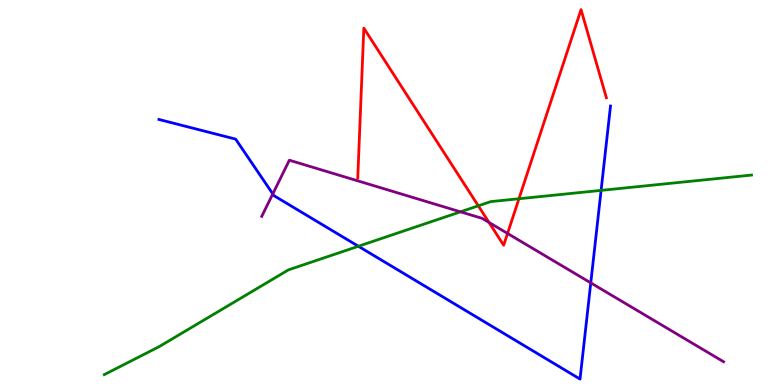[{'lines': ['blue', 'red'], 'intersections': []}, {'lines': ['green', 'red'], 'intersections': [{'x': 6.17, 'y': 4.65}, {'x': 6.7, 'y': 4.84}]}, {'lines': ['purple', 'red'], 'intersections': [{'x': 6.31, 'y': 4.22}, {'x': 6.55, 'y': 3.94}]}, {'lines': ['blue', 'green'], 'intersections': [{'x': 4.62, 'y': 3.6}, {'x': 7.76, 'y': 5.06}]}, {'lines': ['blue', 'purple'], 'intersections': [{'x': 3.52, 'y': 4.96}, {'x': 7.62, 'y': 2.65}]}, {'lines': ['green', 'purple'], 'intersections': [{'x': 5.94, 'y': 4.5}]}]